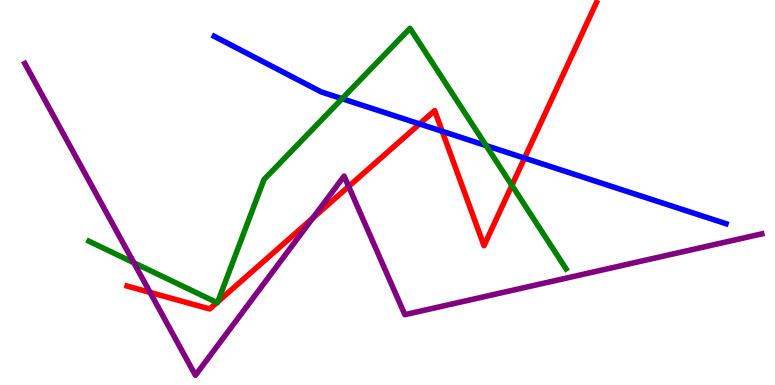[{'lines': ['blue', 'red'], 'intersections': [{'x': 5.41, 'y': 6.78}, {'x': 5.71, 'y': 6.59}, {'x': 6.77, 'y': 5.89}]}, {'lines': ['green', 'red'], 'intersections': [{'x': 2.8, 'y': 2.14}, {'x': 2.81, 'y': 2.16}, {'x': 6.61, 'y': 5.19}]}, {'lines': ['purple', 'red'], 'intersections': [{'x': 1.94, 'y': 2.4}, {'x': 4.04, 'y': 4.34}, {'x': 4.5, 'y': 5.16}]}, {'lines': ['blue', 'green'], 'intersections': [{'x': 4.41, 'y': 7.44}, {'x': 6.27, 'y': 6.22}]}, {'lines': ['blue', 'purple'], 'intersections': []}, {'lines': ['green', 'purple'], 'intersections': [{'x': 1.73, 'y': 3.18}]}]